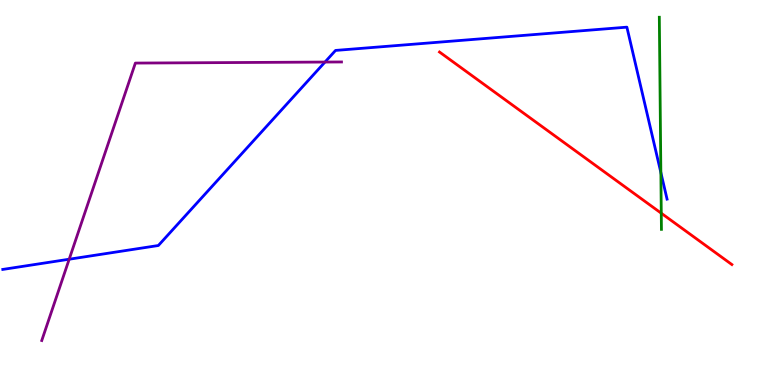[{'lines': ['blue', 'red'], 'intersections': []}, {'lines': ['green', 'red'], 'intersections': [{'x': 8.53, 'y': 4.46}]}, {'lines': ['purple', 'red'], 'intersections': []}, {'lines': ['blue', 'green'], 'intersections': [{'x': 8.53, 'y': 5.52}]}, {'lines': ['blue', 'purple'], 'intersections': [{'x': 0.893, 'y': 3.27}, {'x': 4.19, 'y': 8.39}]}, {'lines': ['green', 'purple'], 'intersections': []}]